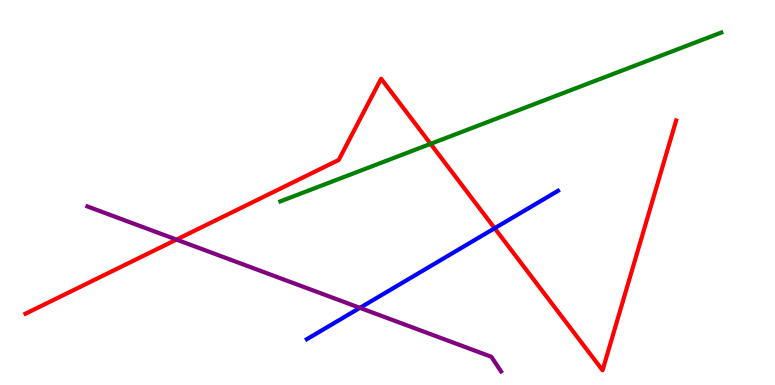[{'lines': ['blue', 'red'], 'intersections': [{'x': 6.38, 'y': 4.07}]}, {'lines': ['green', 'red'], 'intersections': [{'x': 5.56, 'y': 6.26}]}, {'lines': ['purple', 'red'], 'intersections': [{'x': 2.28, 'y': 3.78}]}, {'lines': ['blue', 'green'], 'intersections': []}, {'lines': ['blue', 'purple'], 'intersections': [{'x': 4.64, 'y': 2.0}]}, {'lines': ['green', 'purple'], 'intersections': []}]